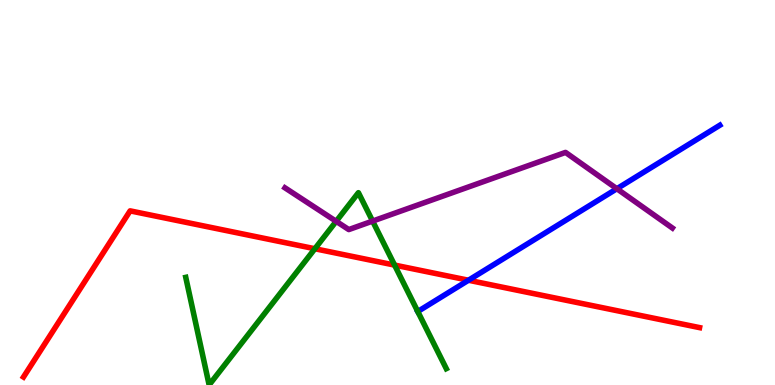[{'lines': ['blue', 'red'], 'intersections': [{'x': 6.04, 'y': 2.72}]}, {'lines': ['green', 'red'], 'intersections': [{'x': 4.06, 'y': 3.54}, {'x': 5.09, 'y': 3.11}]}, {'lines': ['purple', 'red'], 'intersections': []}, {'lines': ['blue', 'green'], 'intersections': [{'x': 5.39, 'y': 1.91}]}, {'lines': ['blue', 'purple'], 'intersections': [{'x': 7.96, 'y': 5.1}]}, {'lines': ['green', 'purple'], 'intersections': [{'x': 4.34, 'y': 4.25}, {'x': 4.81, 'y': 4.26}]}]